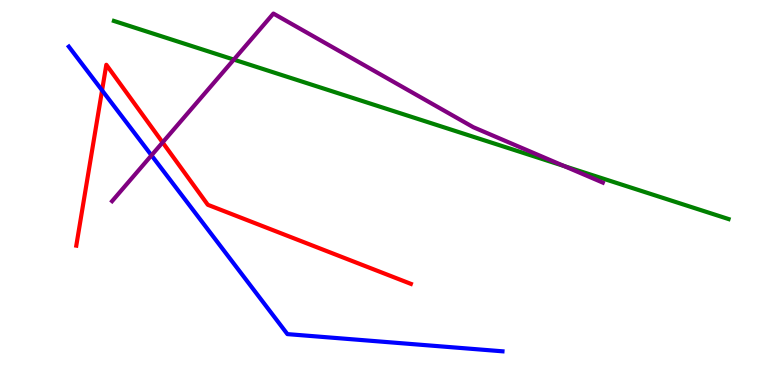[{'lines': ['blue', 'red'], 'intersections': [{'x': 1.32, 'y': 7.65}]}, {'lines': ['green', 'red'], 'intersections': []}, {'lines': ['purple', 'red'], 'intersections': [{'x': 2.1, 'y': 6.3}]}, {'lines': ['blue', 'green'], 'intersections': []}, {'lines': ['blue', 'purple'], 'intersections': [{'x': 1.95, 'y': 5.96}]}, {'lines': ['green', 'purple'], 'intersections': [{'x': 3.02, 'y': 8.45}, {'x': 7.28, 'y': 5.69}]}]